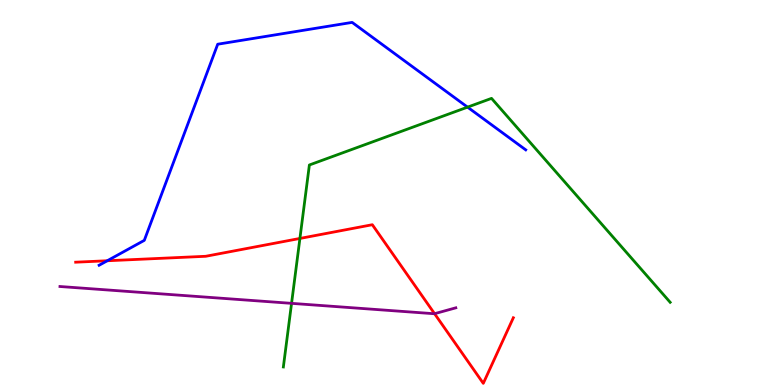[{'lines': ['blue', 'red'], 'intersections': [{'x': 1.38, 'y': 3.23}]}, {'lines': ['green', 'red'], 'intersections': [{'x': 3.87, 'y': 3.81}]}, {'lines': ['purple', 'red'], 'intersections': [{'x': 5.61, 'y': 1.85}]}, {'lines': ['blue', 'green'], 'intersections': [{'x': 6.03, 'y': 7.22}]}, {'lines': ['blue', 'purple'], 'intersections': []}, {'lines': ['green', 'purple'], 'intersections': [{'x': 3.76, 'y': 2.12}]}]